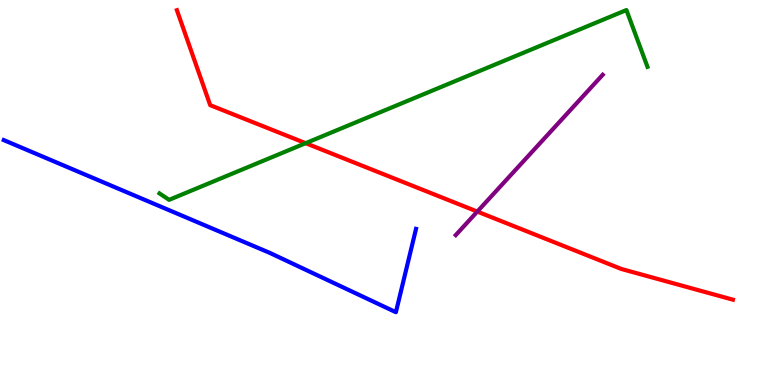[{'lines': ['blue', 'red'], 'intersections': []}, {'lines': ['green', 'red'], 'intersections': [{'x': 3.94, 'y': 6.28}]}, {'lines': ['purple', 'red'], 'intersections': [{'x': 6.16, 'y': 4.5}]}, {'lines': ['blue', 'green'], 'intersections': []}, {'lines': ['blue', 'purple'], 'intersections': []}, {'lines': ['green', 'purple'], 'intersections': []}]